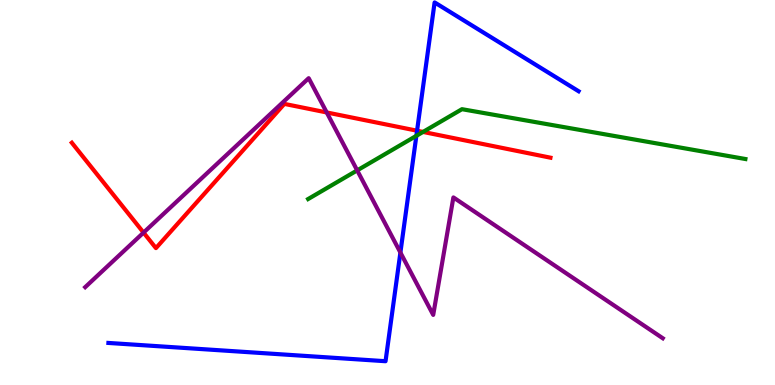[{'lines': ['blue', 'red'], 'intersections': [{'x': 5.38, 'y': 6.6}]}, {'lines': ['green', 'red'], 'intersections': [{'x': 5.46, 'y': 6.57}]}, {'lines': ['purple', 'red'], 'intersections': [{'x': 1.85, 'y': 3.96}, {'x': 4.22, 'y': 7.08}]}, {'lines': ['blue', 'green'], 'intersections': [{'x': 5.37, 'y': 6.47}]}, {'lines': ['blue', 'purple'], 'intersections': [{'x': 5.17, 'y': 3.44}]}, {'lines': ['green', 'purple'], 'intersections': [{'x': 4.61, 'y': 5.57}]}]